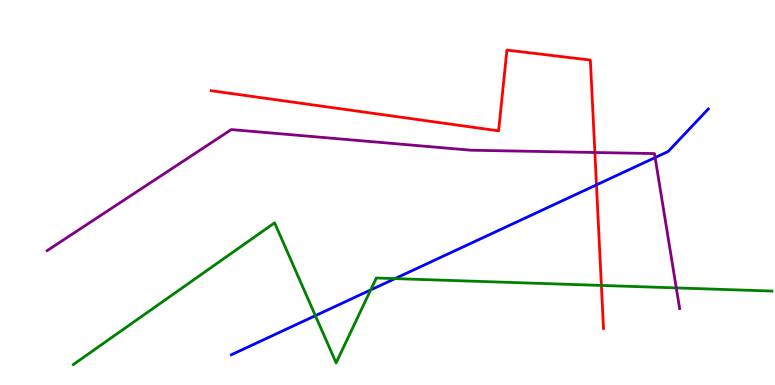[{'lines': ['blue', 'red'], 'intersections': [{'x': 7.7, 'y': 5.2}]}, {'lines': ['green', 'red'], 'intersections': [{'x': 7.76, 'y': 2.59}]}, {'lines': ['purple', 'red'], 'intersections': [{'x': 7.68, 'y': 6.04}]}, {'lines': ['blue', 'green'], 'intersections': [{'x': 4.07, 'y': 1.8}, {'x': 4.78, 'y': 2.47}, {'x': 5.1, 'y': 2.76}]}, {'lines': ['blue', 'purple'], 'intersections': [{'x': 8.45, 'y': 5.91}]}, {'lines': ['green', 'purple'], 'intersections': [{'x': 8.73, 'y': 2.52}]}]